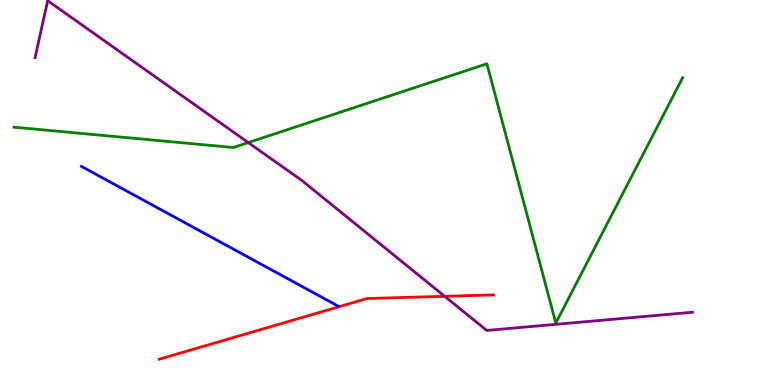[{'lines': ['blue', 'red'], 'intersections': []}, {'lines': ['green', 'red'], 'intersections': []}, {'lines': ['purple', 'red'], 'intersections': [{'x': 5.74, 'y': 2.3}]}, {'lines': ['blue', 'green'], 'intersections': []}, {'lines': ['blue', 'purple'], 'intersections': []}, {'lines': ['green', 'purple'], 'intersections': [{'x': 3.2, 'y': 6.3}]}]